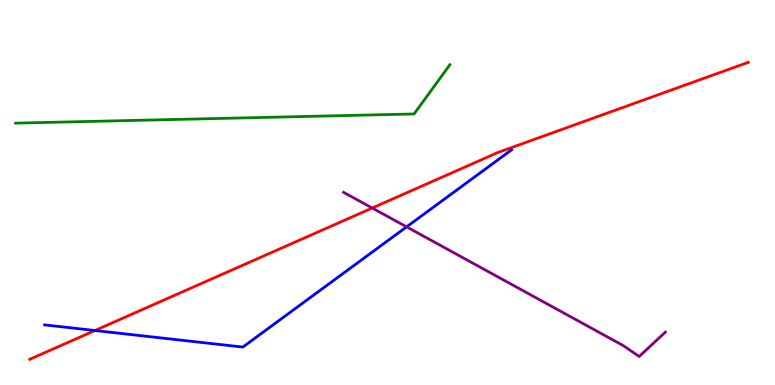[{'lines': ['blue', 'red'], 'intersections': [{'x': 1.22, 'y': 1.42}]}, {'lines': ['green', 'red'], 'intersections': []}, {'lines': ['purple', 'red'], 'intersections': [{'x': 4.8, 'y': 4.6}]}, {'lines': ['blue', 'green'], 'intersections': []}, {'lines': ['blue', 'purple'], 'intersections': [{'x': 5.25, 'y': 4.11}]}, {'lines': ['green', 'purple'], 'intersections': []}]